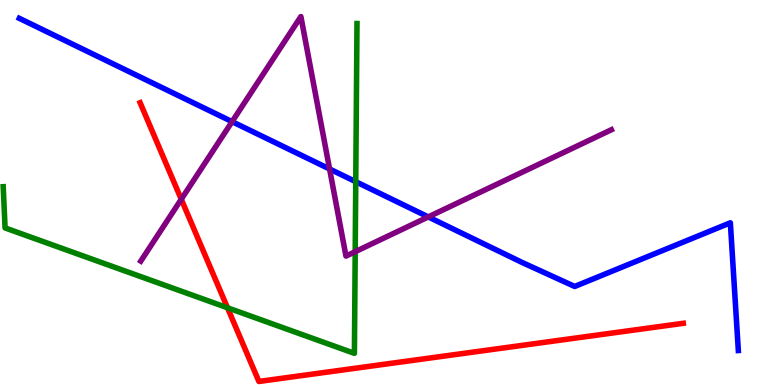[{'lines': ['blue', 'red'], 'intersections': []}, {'lines': ['green', 'red'], 'intersections': [{'x': 2.94, 'y': 2.01}]}, {'lines': ['purple', 'red'], 'intersections': [{'x': 2.34, 'y': 4.82}]}, {'lines': ['blue', 'green'], 'intersections': [{'x': 4.59, 'y': 5.28}]}, {'lines': ['blue', 'purple'], 'intersections': [{'x': 2.99, 'y': 6.84}, {'x': 4.25, 'y': 5.61}, {'x': 5.53, 'y': 4.37}]}, {'lines': ['green', 'purple'], 'intersections': [{'x': 4.58, 'y': 3.46}]}]